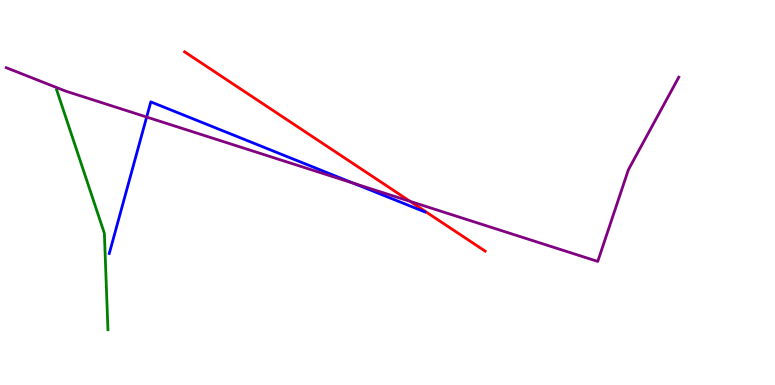[{'lines': ['blue', 'red'], 'intersections': []}, {'lines': ['green', 'red'], 'intersections': []}, {'lines': ['purple', 'red'], 'intersections': [{'x': 5.29, 'y': 4.77}]}, {'lines': ['blue', 'green'], 'intersections': []}, {'lines': ['blue', 'purple'], 'intersections': [{'x': 1.89, 'y': 6.96}, {'x': 4.56, 'y': 5.24}]}, {'lines': ['green', 'purple'], 'intersections': []}]